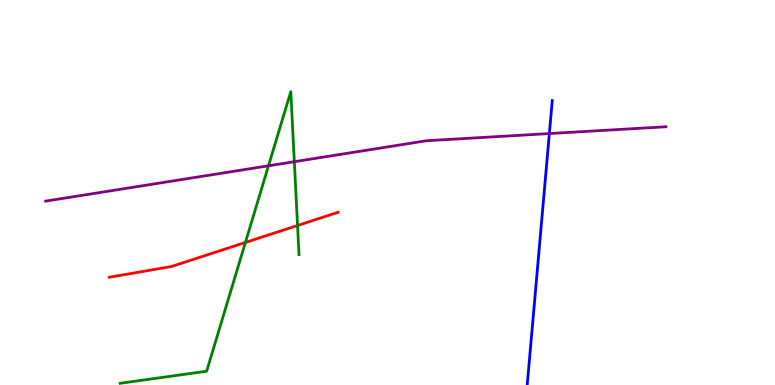[{'lines': ['blue', 'red'], 'intersections': []}, {'lines': ['green', 'red'], 'intersections': [{'x': 3.17, 'y': 3.7}, {'x': 3.84, 'y': 4.14}]}, {'lines': ['purple', 'red'], 'intersections': []}, {'lines': ['blue', 'green'], 'intersections': []}, {'lines': ['blue', 'purple'], 'intersections': [{'x': 7.09, 'y': 6.53}]}, {'lines': ['green', 'purple'], 'intersections': [{'x': 3.46, 'y': 5.69}, {'x': 3.8, 'y': 5.8}]}]